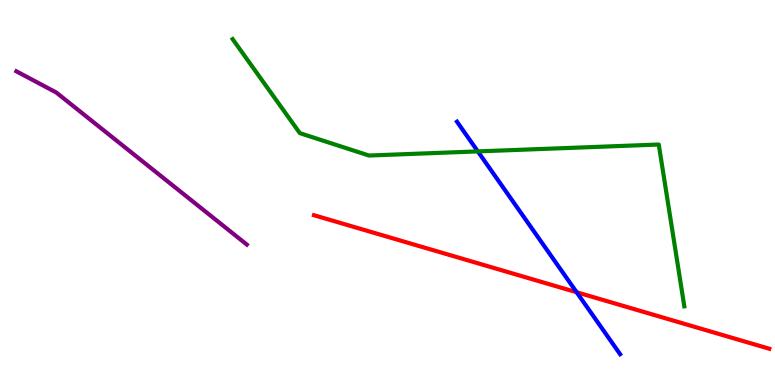[{'lines': ['blue', 'red'], 'intersections': [{'x': 7.44, 'y': 2.41}]}, {'lines': ['green', 'red'], 'intersections': []}, {'lines': ['purple', 'red'], 'intersections': []}, {'lines': ['blue', 'green'], 'intersections': [{'x': 6.17, 'y': 6.07}]}, {'lines': ['blue', 'purple'], 'intersections': []}, {'lines': ['green', 'purple'], 'intersections': []}]